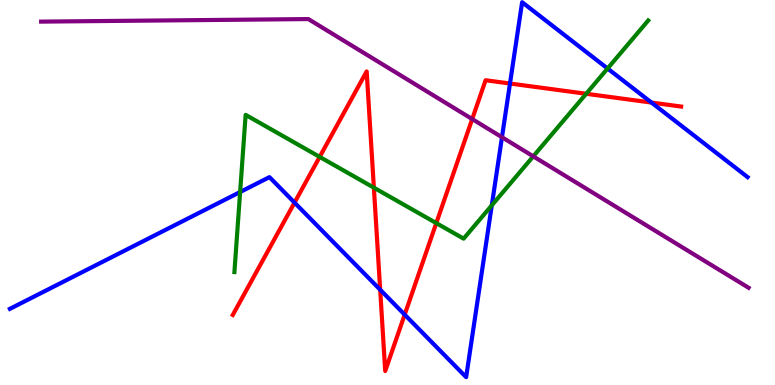[{'lines': ['blue', 'red'], 'intersections': [{'x': 3.8, 'y': 4.74}, {'x': 4.91, 'y': 2.47}, {'x': 5.22, 'y': 1.83}, {'x': 6.58, 'y': 7.83}, {'x': 8.41, 'y': 7.34}]}, {'lines': ['green', 'red'], 'intersections': [{'x': 4.12, 'y': 5.92}, {'x': 4.82, 'y': 5.13}, {'x': 5.63, 'y': 4.21}, {'x': 7.56, 'y': 7.56}]}, {'lines': ['purple', 'red'], 'intersections': [{'x': 6.09, 'y': 6.91}]}, {'lines': ['blue', 'green'], 'intersections': [{'x': 3.1, 'y': 5.01}, {'x': 6.35, 'y': 4.67}, {'x': 7.84, 'y': 8.22}]}, {'lines': ['blue', 'purple'], 'intersections': [{'x': 6.48, 'y': 6.44}]}, {'lines': ['green', 'purple'], 'intersections': [{'x': 6.88, 'y': 5.94}]}]